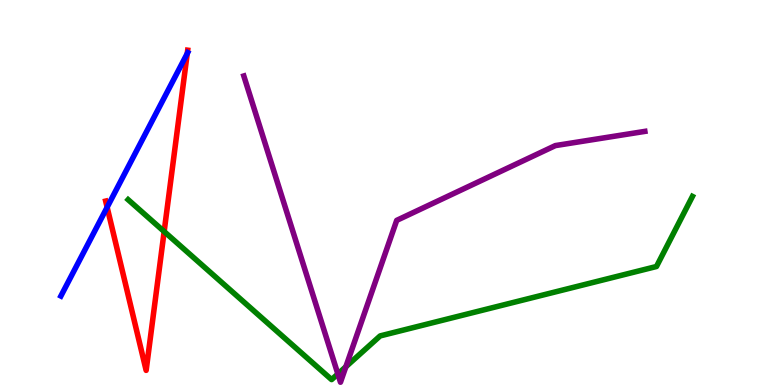[{'lines': ['blue', 'red'], 'intersections': [{'x': 1.38, 'y': 4.62}, {'x': 2.42, 'y': 8.61}]}, {'lines': ['green', 'red'], 'intersections': [{'x': 2.12, 'y': 3.99}]}, {'lines': ['purple', 'red'], 'intersections': []}, {'lines': ['blue', 'green'], 'intersections': []}, {'lines': ['blue', 'purple'], 'intersections': []}, {'lines': ['green', 'purple'], 'intersections': [{'x': 4.36, 'y': 0.287}, {'x': 4.46, 'y': 0.474}]}]